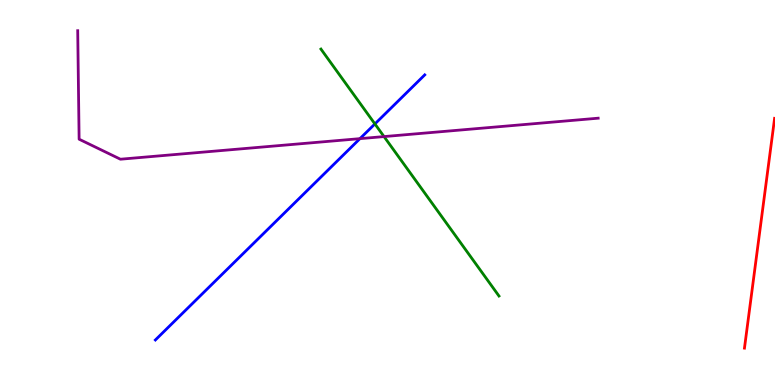[{'lines': ['blue', 'red'], 'intersections': []}, {'lines': ['green', 'red'], 'intersections': []}, {'lines': ['purple', 'red'], 'intersections': []}, {'lines': ['blue', 'green'], 'intersections': [{'x': 4.84, 'y': 6.78}]}, {'lines': ['blue', 'purple'], 'intersections': [{'x': 4.64, 'y': 6.4}]}, {'lines': ['green', 'purple'], 'intersections': [{'x': 4.96, 'y': 6.45}]}]